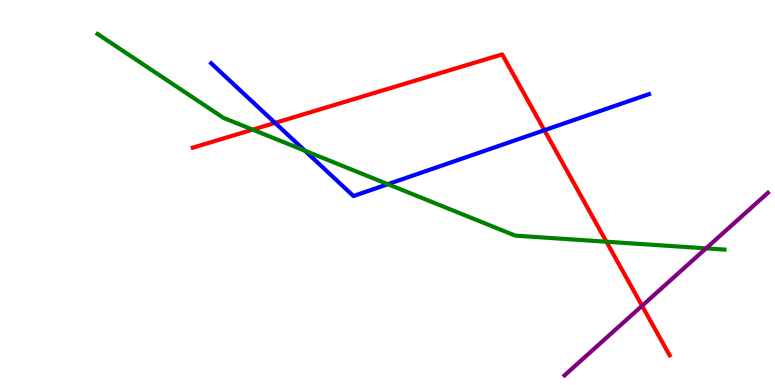[{'lines': ['blue', 'red'], 'intersections': [{'x': 3.55, 'y': 6.81}, {'x': 7.02, 'y': 6.62}]}, {'lines': ['green', 'red'], 'intersections': [{'x': 3.26, 'y': 6.63}, {'x': 7.82, 'y': 3.72}]}, {'lines': ['purple', 'red'], 'intersections': [{'x': 8.28, 'y': 2.06}]}, {'lines': ['blue', 'green'], 'intersections': [{'x': 3.93, 'y': 6.08}, {'x': 5.0, 'y': 5.22}]}, {'lines': ['blue', 'purple'], 'intersections': []}, {'lines': ['green', 'purple'], 'intersections': [{'x': 9.11, 'y': 3.55}]}]